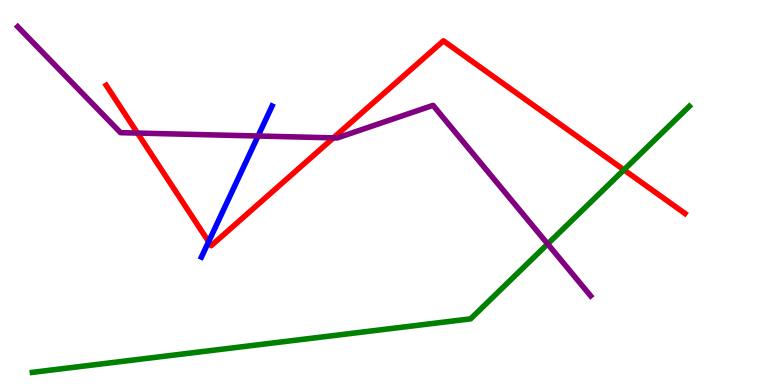[{'lines': ['blue', 'red'], 'intersections': [{'x': 2.69, 'y': 3.72}]}, {'lines': ['green', 'red'], 'intersections': [{'x': 8.05, 'y': 5.59}]}, {'lines': ['purple', 'red'], 'intersections': [{'x': 1.77, 'y': 6.54}, {'x': 4.3, 'y': 6.42}]}, {'lines': ['blue', 'green'], 'intersections': []}, {'lines': ['blue', 'purple'], 'intersections': [{'x': 3.33, 'y': 6.47}]}, {'lines': ['green', 'purple'], 'intersections': [{'x': 7.07, 'y': 3.66}]}]